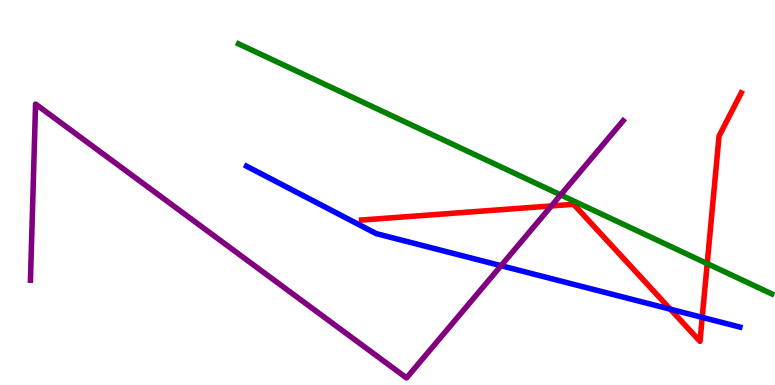[{'lines': ['blue', 'red'], 'intersections': [{'x': 8.65, 'y': 1.97}, {'x': 9.06, 'y': 1.76}]}, {'lines': ['green', 'red'], 'intersections': [{'x': 9.13, 'y': 3.15}]}, {'lines': ['purple', 'red'], 'intersections': [{'x': 7.11, 'y': 4.65}]}, {'lines': ['blue', 'green'], 'intersections': []}, {'lines': ['blue', 'purple'], 'intersections': [{'x': 6.47, 'y': 3.1}]}, {'lines': ['green', 'purple'], 'intersections': [{'x': 7.23, 'y': 4.94}]}]